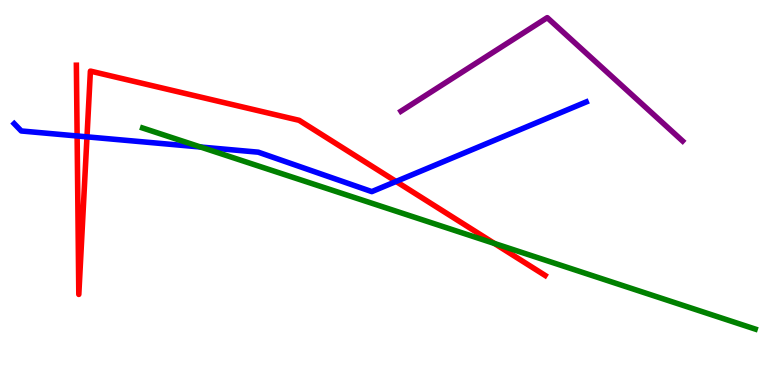[{'lines': ['blue', 'red'], 'intersections': [{'x': 0.995, 'y': 6.47}, {'x': 1.12, 'y': 6.45}, {'x': 5.11, 'y': 5.29}]}, {'lines': ['green', 'red'], 'intersections': [{'x': 6.38, 'y': 3.68}]}, {'lines': ['purple', 'red'], 'intersections': []}, {'lines': ['blue', 'green'], 'intersections': [{'x': 2.59, 'y': 6.18}]}, {'lines': ['blue', 'purple'], 'intersections': []}, {'lines': ['green', 'purple'], 'intersections': []}]